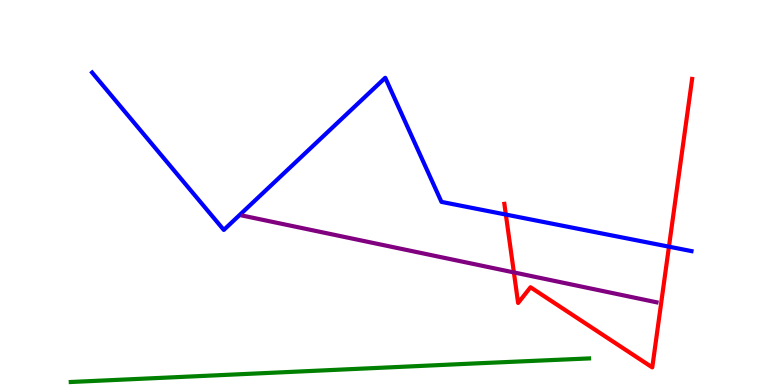[{'lines': ['blue', 'red'], 'intersections': [{'x': 6.53, 'y': 4.43}, {'x': 8.63, 'y': 3.59}]}, {'lines': ['green', 'red'], 'intersections': []}, {'lines': ['purple', 'red'], 'intersections': [{'x': 6.63, 'y': 2.92}]}, {'lines': ['blue', 'green'], 'intersections': []}, {'lines': ['blue', 'purple'], 'intersections': []}, {'lines': ['green', 'purple'], 'intersections': []}]